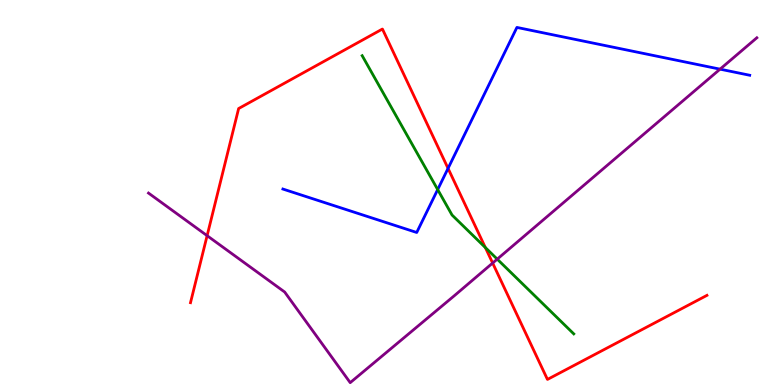[{'lines': ['blue', 'red'], 'intersections': [{'x': 5.78, 'y': 5.63}]}, {'lines': ['green', 'red'], 'intersections': [{'x': 6.26, 'y': 3.57}]}, {'lines': ['purple', 'red'], 'intersections': [{'x': 2.67, 'y': 3.88}, {'x': 6.36, 'y': 3.17}]}, {'lines': ['blue', 'green'], 'intersections': [{'x': 5.65, 'y': 5.08}]}, {'lines': ['blue', 'purple'], 'intersections': [{'x': 9.29, 'y': 8.2}]}, {'lines': ['green', 'purple'], 'intersections': [{'x': 6.42, 'y': 3.27}]}]